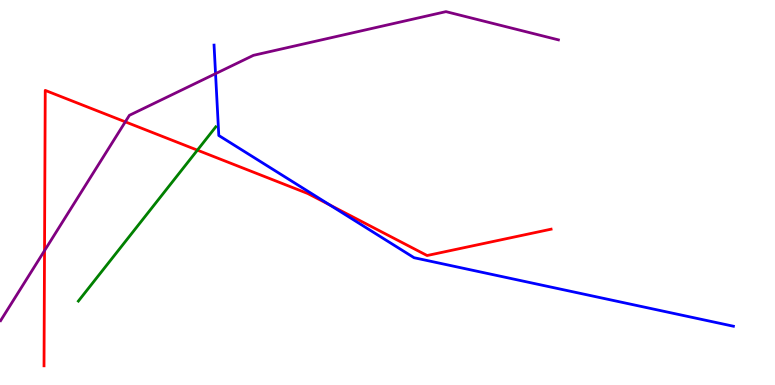[{'lines': ['blue', 'red'], 'intersections': [{'x': 4.25, 'y': 4.68}]}, {'lines': ['green', 'red'], 'intersections': [{'x': 2.55, 'y': 6.1}]}, {'lines': ['purple', 'red'], 'intersections': [{'x': 0.575, 'y': 3.49}, {'x': 1.62, 'y': 6.84}]}, {'lines': ['blue', 'green'], 'intersections': []}, {'lines': ['blue', 'purple'], 'intersections': [{'x': 2.78, 'y': 8.09}]}, {'lines': ['green', 'purple'], 'intersections': []}]